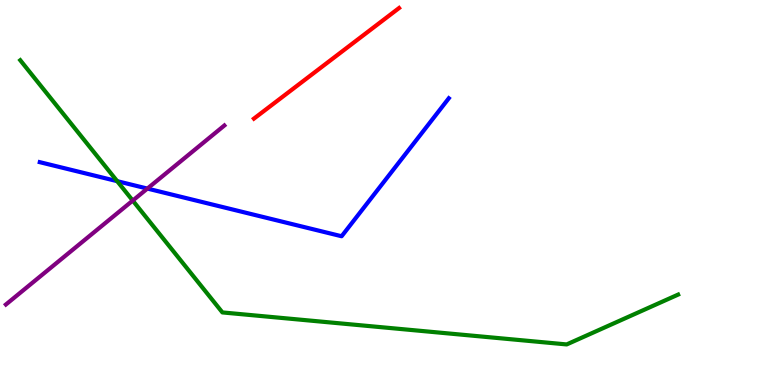[{'lines': ['blue', 'red'], 'intersections': []}, {'lines': ['green', 'red'], 'intersections': []}, {'lines': ['purple', 'red'], 'intersections': []}, {'lines': ['blue', 'green'], 'intersections': [{'x': 1.51, 'y': 5.29}]}, {'lines': ['blue', 'purple'], 'intersections': [{'x': 1.9, 'y': 5.1}]}, {'lines': ['green', 'purple'], 'intersections': [{'x': 1.71, 'y': 4.79}]}]